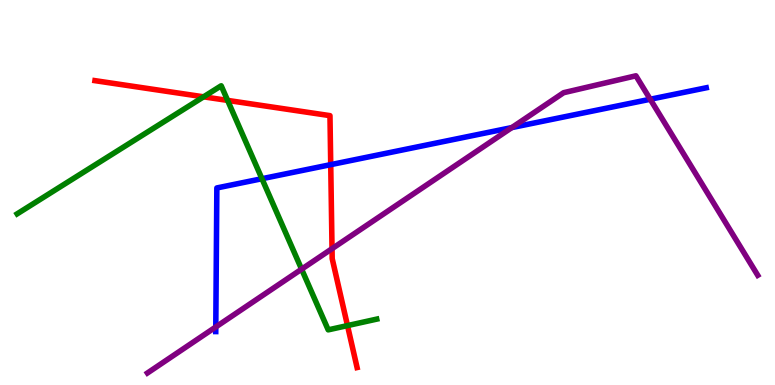[{'lines': ['blue', 'red'], 'intersections': [{'x': 4.27, 'y': 5.72}]}, {'lines': ['green', 'red'], 'intersections': [{'x': 2.63, 'y': 7.49}, {'x': 2.94, 'y': 7.39}, {'x': 4.48, 'y': 1.54}]}, {'lines': ['purple', 'red'], 'intersections': [{'x': 4.28, 'y': 3.54}]}, {'lines': ['blue', 'green'], 'intersections': [{'x': 3.38, 'y': 5.36}]}, {'lines': ['blue', 'purple'], 'intersections': [{'x': 2.78, 'y': 1.51}, {'x': 6.6, 'y': 6.69}, {'x': 8.39, 'y': 7.42}]}, {'lines': ['green', 'purple'], 'intersections': [{'x': 3.89, 'y': 3.01}]}]